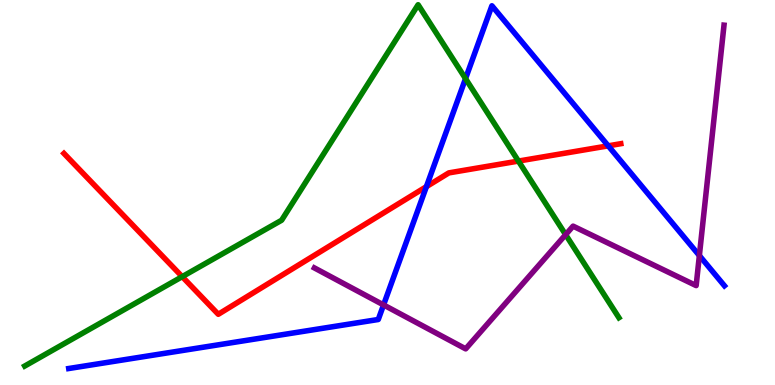[{'lines': ['blue', 'red'], 'intersections': [{'x': 5.5, 'y': 5.15}, {'x': 7.85, 'y': 6.21}]}, {'lines': ['green', 'red'], 'intersections': [{'x': 2.35, 'y': 2.81}, {'x': 6.69, 'y': 5.82}]}, {'lines': ['purple', 'red'], 'intersections': []}, {'lines': ['blue', 'green'], 'intersections': [{'x': 6.01, 'y': 7.96}]}, {'lines': ['blue', 'purple'], 'intersections': [{'x': 4.95, 'y': 2.08}, {'x': 9.02, 'y': 3.36}]}, {'lines': ['green', 'purple'], 'intersections': [{'x': 7.3, 'y': 3.9}]}]